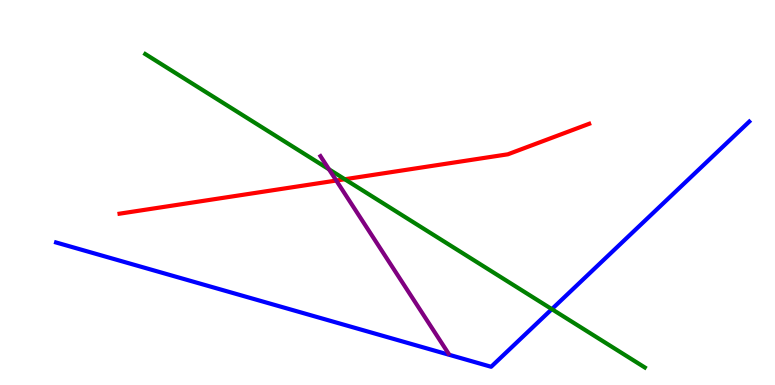[{'lines': ['blue', 'red'], 'intersections': []}, {'lines': ['green', 'red'], 'intersections': [{'x': 4.45, 'y': 5.34}]}, {'lines': ['purple', 'red'], 'intersections': [{'x': 4.34, 'y': 5.31}]}, {'lines': ['blue', 'green'], 'intersections': [{'x': 7.12, 'y': 1.97}]}, {'lines': ['blue', 'purple'], 'intersections': []}, {'lines': ['green', 'purple'], 'intersections': [{'x': 4.25, 'y': 5.6}]}]